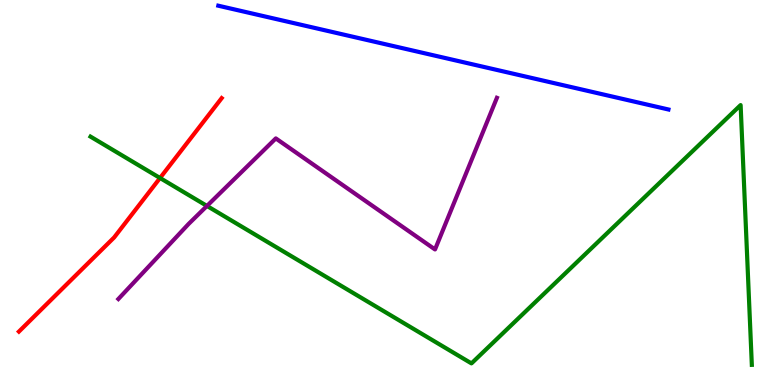[{'lines': ['blue', 'red'], 'intersections': []}, {'lines': ['green', 'red'], 'intersections': [{'x': 2.06, 'y': 5.38}]}, {'lines': ['purple', 'red'], 'intersections': []}, {'lines': ['blue', 'green'], 'intersections': []}, {'lines': ['blue', 'purple'], 'intersections': []}, {'lines': ['green', 'purple'], 'intersections': [{'x': 2.67, 'y': 4.65}]}]